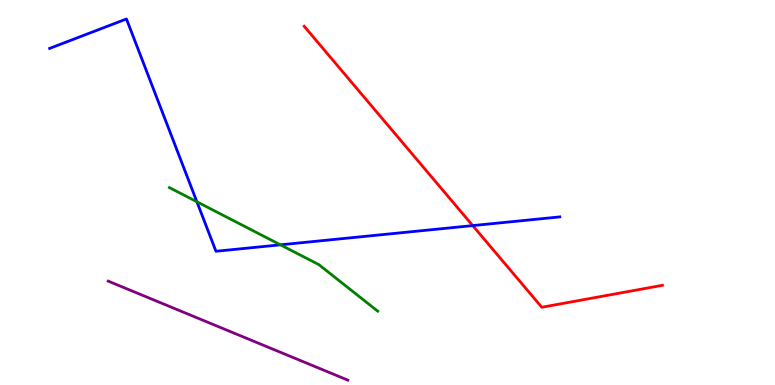[{'lines': ['blue', 'red'], 'intersections': [{'x': 6.1, 'y': 4.14}]}, {'lines': ['green', 'red'], 'intersections': []}, {'lines': ['purple', 'red'], 'intersections': []}, {'lines': ['blue', 'green'], 'intersections': [{'x': 2.54, 'y': 4.76}, {'x': 3.62, 'y': 3.64}]}, {'lines': ['blue', 'purple'], 'intersections': []}, {'lines': ['green', 'purple'], 'intersections': []}]